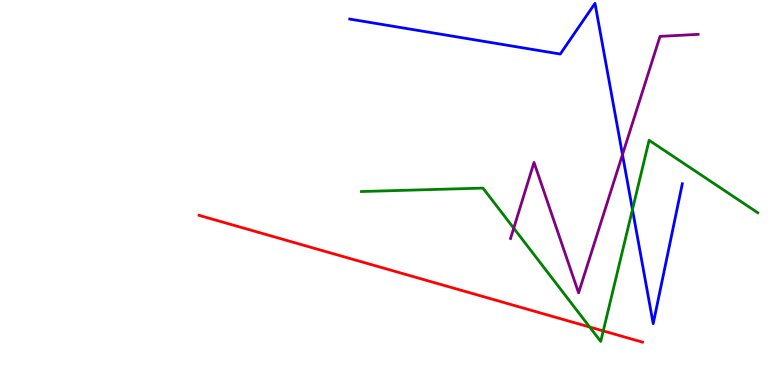[{'lines': ['blue', 'red'], 'intersections': []}, {'lines': ['green', 'red'], 'intersections': [{'x': 7.61, 'y': 1.51}, {'x': 7.78, 'y': 1.4}]}, {'lines': ['purple', 'red'], 'intersections': []}, {'lines': ['blue', 'green'], 'intersections': [{'x': 8.16, 'y': 4.56}]}, {'lines': ['blue', 'purple'], 'intersections': [{'x': 8.03, 'y': 5.98}]}, {'lines': ['green', 'purple'], 'intersections': [{'x': 6.63, 'y': 4.07}]}]